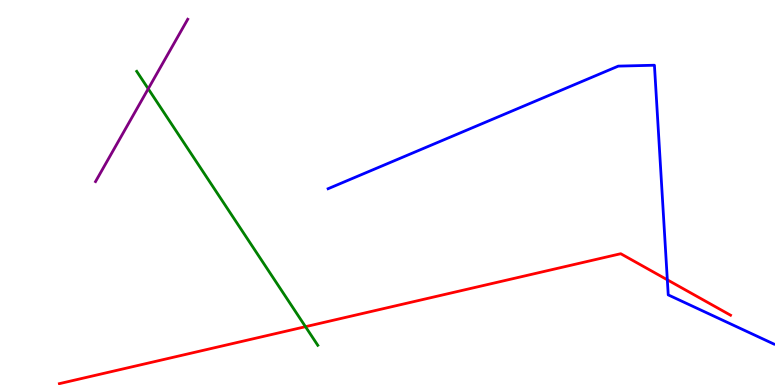[{'lines': ['blue', 'red'], 'intersections': [{'x': 8.61, 'y': 2.73}]}, {'lines': ['green', 'red'], 'intersections': [{'x': 3.94, 'y': 1.51}]}, {'lines': ['purple', 'red'], 'intersections': []}, {'lines': ['blue', 'green'], 'intersections': []}, {'lines': ['blue', 'purple'], 'intersections': []}, {'lines': ['green', 'purple'], 'intersections': [{'x': 1.91, 'y': 7.69}]}]